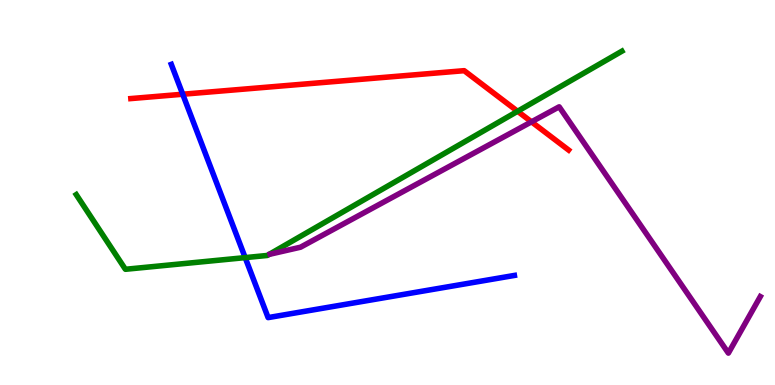[{'lines': ['blue', 'red'], 'intersections': [{'x': 2.36, 'y': 7.55}]}, {'lines': ['green', 'red'], 'intersections': [{'x': 6.68, 'y': 7.11}]}, {'lines': ['purple', 'red'], 'intersections': [{'x': 6.86, 'y': 6.84}]}, {'lines': ['blue', 'green'], 'intersections': [{'x': 3.16, 'y': 3.31}]}, {'lines': ['blue', 'purple'], 'intersections': []}, {'lines': ['green', 'purple'], 'intersections': []}]